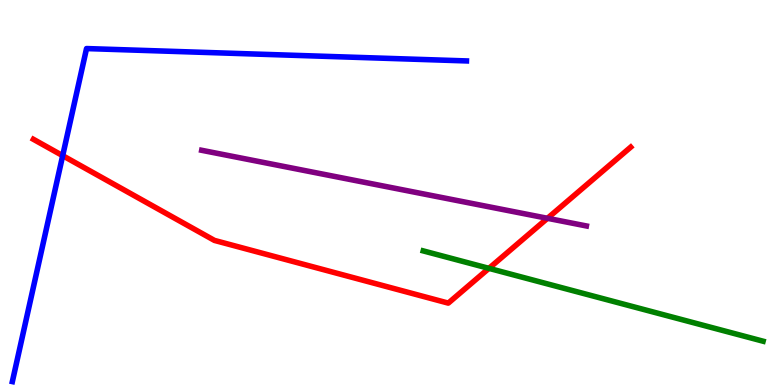[{'lines': ['blue', 'red'], 'intersections': [{'x': 0.809, 'y': 5.96}]}, {'lines': ['green', 'red'], 'intersections': [{'x': 6.31, 'y': 3.03}]}, {'lines': ['purple', 'red'], 'intersections': [{'x': 7.06, 'y': 4.33}]}, {'lines': ['blue', 'green'], 'intersections': []}, {'lines': ['blue', 'purple'], 'intersections': []}, {'lines': ['green', 'purple'], 'intersections': []}]